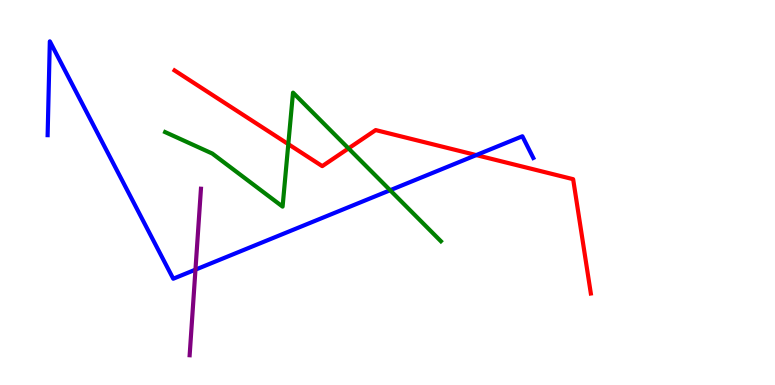[{'lines': ['blue', 'red'], 'intersections': [{'x': 6.15, 'y': 5.97}]}, {'lines': ['green', 'red'], 'intersections': [{'x': 3.72, 'y': 6.26}, {'x': 4.5, 'y': 6.15}]}, {'lines': ['purple', 'red'], 'intersections': []}, {'lines': ['blue', 'green'], 'intersections': [{'x': 5.03, 'y': 5.06}]}, {'lines': ['blue', 'purple'], 'intersections': [{'x': 2.52, 'y': 3.0}]}, {'lines': ['green', 'purple'], 'intersections': []}]